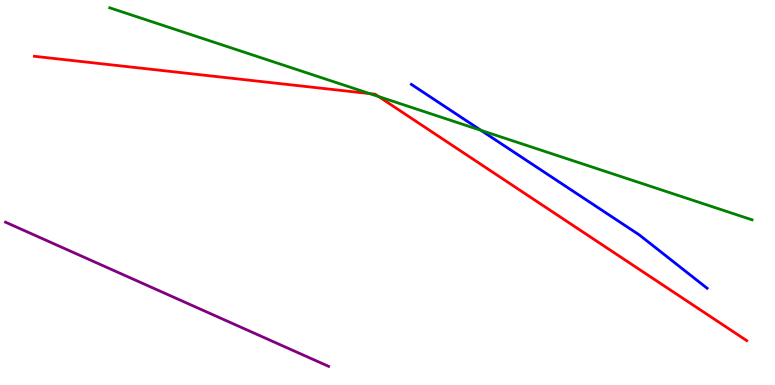[{'lines': ['blue', 'red'], 'intersections': []}, {'lines': ['green', 'red'], 'intersections': [{'x': 4.77, 'y': 7.57}, {'x': 4.89, 'y': 7.49}]}, {'lines': ['purple', 'red'], 'intersections': []}, {'lines': ['blue', 'green'], 'intersections': [{'x': 6.21, 'y': 6.62}]}, {'lines': ['blue', 'purple'], 'intersections': []}, {'lines': ['green', 'purple'], 'intersections': []}]